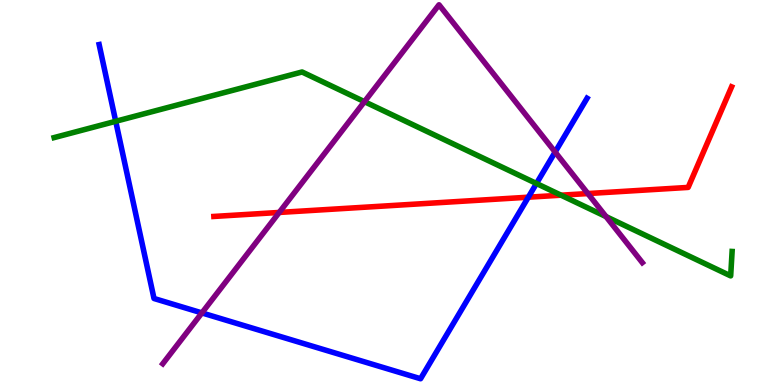[{'lines': ['blue', 'red'], 'intersections': [{'x': 6.82, 'y': 4.88}]}, {'lines': ['green', 'red'], 'intersections': [{'x': 7.24, 'y': 4.93}]}, {'lines': ['purple', 'red'], 'intersections': [{'x': 3.6, 'y': 4.48}, {'x': 7.59, 'y': 4.97}]}, {'lines': ['blue', 'green'], 'intersections': [{'x': 1.49, 'y': 6.85}, {'x': 6.92, 'y': 5.23}]}, {'lines': ['blue', 'purple'], 'intersections': [{'x': 2.61, 'y': 1.87}, {'x': 7.16, 'y': 6.05}]}, {'lines': ['green', 'purple'], 'intersections': [{'x': 4.7, 'y': 7.36}, {'x': 7.82, 'y': 4.37}]}]